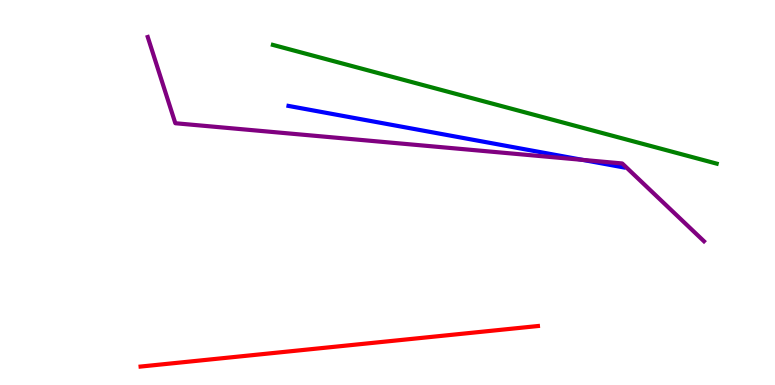[{'lines': ['blue', 'red'], 'intersections': []}, {'lines': ['green', 'red'], 'intersections': []}, {'lines': ['purple', 'red'], 'intersections': []}, {'lines': ['blue', 'green'], 'intersections': []}, {'lines': ['blue', 'purple'], 'intersections': [{'x': 7.52, 'y': 5.85}]}, {'lines': ['green', 'purple'], 'intersections': []}]